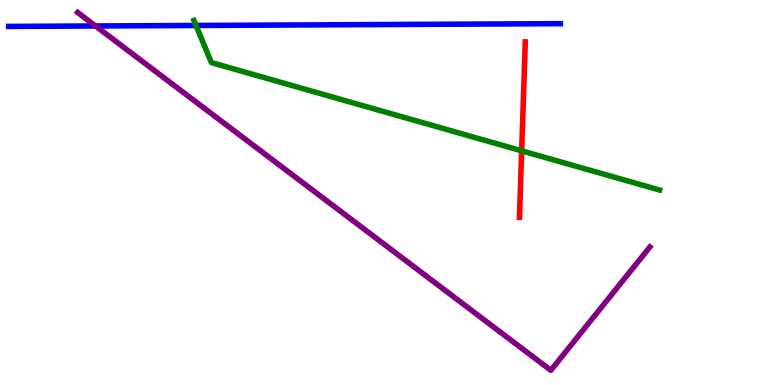[{'lines': ['blue', 'red'], 'intersections': []}, {'lines': ['green', 'red'], 'intersections': [{'x': 6.73, 'y': 6.08}]}, {'lines': ['purple', 'red'], 'intersections': []}, {'lines': ['blue', 'green'], 'intersections': [{'x': 2.53, 'y': 9.34}]}, {'lines': ['blue', 'purple'], 'intersections': [{'x': 1.23, 'y': 9.33}]}, {'lines': ['green', 'purple'], 'intersections': []}]